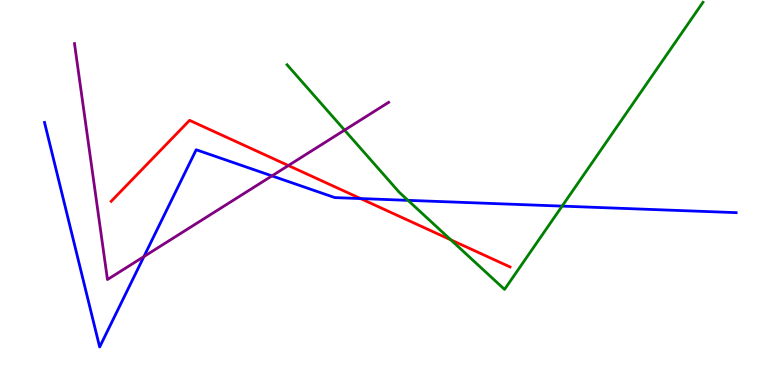[{'lines': ['blue', 'red'], 'intersections': [{'x': 4.65, 'y': 4.84}]}, {'lines': ['green', 'red'], 'intersections': [{'x': 5.82, 'y': 3.77}]}, {'lines': ['purple', 'red'], 'intersections': [{'x': 3.72, 'y': 5.7}]}, {'lines': ['blue', 'green'], 'intersections': [{'x': 5.26, 'y': 4.8}, {'x': 7.25, 'y': 4.65}]}, {'lines': ['blue', 'purple'], 'intersections': [{'x': 1.86, 'y': 3.34}, {'x': 3.51, 'y': 5.43}]}, {'lines': ['green', 'purple'], 'intersections': [{'x': 4.45, 'y': 6.62}]}]